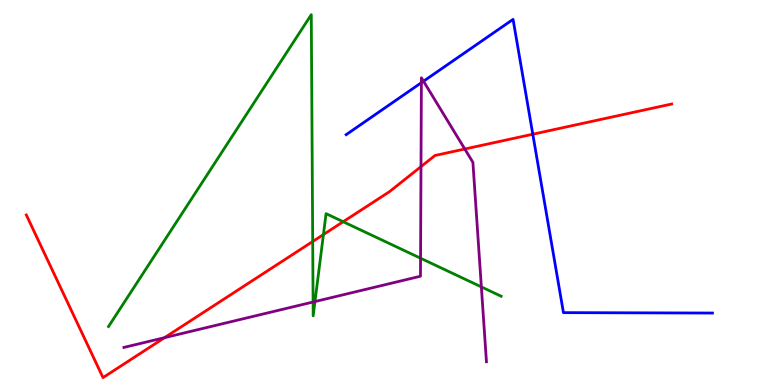[{'lines': ['blue', 'red'], 'intersections': [{'x': 6.87, 'y': 6.51}]}, {'lines': ['green', 'red'], 'intersections': [{'x': 4.03, 'y': 3.73}, {'x': 4.17, 'y': 3.91}, {'x': 4.43, 'y': 4.24}]}, {'lines': ['purple', 'red'], 'intersections': [{'x': 2.12, 'y': 1.23}, {'x': 5.43, 'y': 5.67}, {'x': 6.0, 'y': 6.13}]}, {'lines': ['blue', 'green'], 'intersections': []}, {'lines': ['blue', 'purple'], 'intersections': [{'x': 5.44, 'y': 7.85}, {'x': 5.46, 'y': 7.89}]}, {'lines': ['green', 'purple'], 'intersections': [{'x': 4.04, 'y': 2.16}, {'x': 4.06, 'y': 2.17}, {'x': 5.43, 'y': 3.29}, {'x': 6.21, 'y': 2.55}]}]